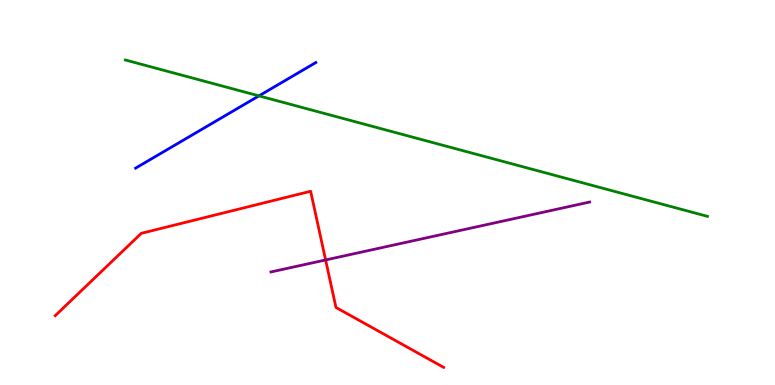[{'lines': ['blue', 'red'], 'intersections': []}, {'lines': ['green', 'red'], 'intersections': []}, {'lines': ['purple', 'red'], 'intersections': [{'x': 4.2, 'y': 3.25}]}, {'lines': ['blue', 'green'], 'intersections': [{'x': 3.34, 'y': 7.51}]}, {'lines': ['blue', 'purple'], 'intersections': []}, {'lines': ['green', 'purple'], 'intersections': []}]